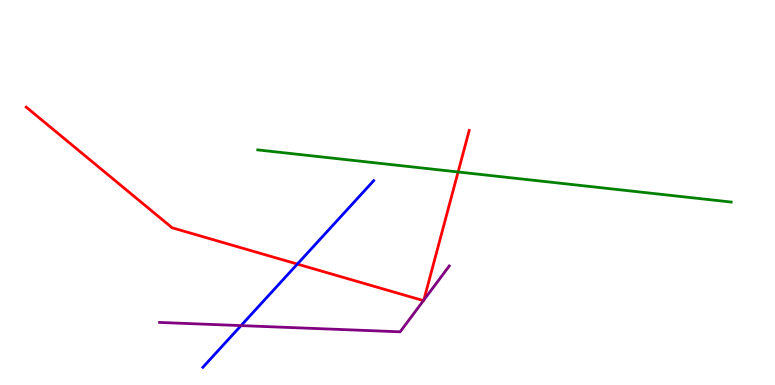[{'lines': ['blue', 'red'], 'intersections': [{'x': 3.84, 'y': 3.14}]}, {'lines': ['green', 'red'], 'intersections': [{'x': 5.91, 'y': 5.53}]}, {'lines': ['purple', 'red'], 'intersections': [{'x': 5.46, 'y': 2.19}, {'x': 5.47, 'y': 2.21}]}, {'lines': ['blue', 'green'], 'intersections': []}, {'lines': ['blue', 'purple'], 'intersections': [{'x': 3.11, 'y': 1.54}]}, {'lines': ['green', 'purple'], 'intersections': []}]